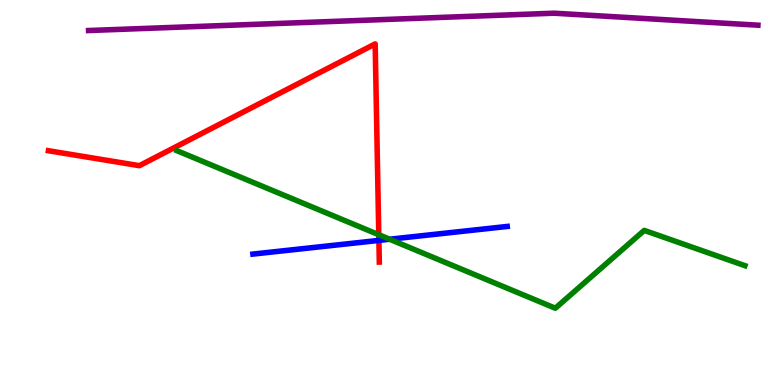[{'lines': ['blue', 'red'], 'intersections': [{'x': 4.89, 'y': 3.76}]}, {'lines': ['green', 'red'], 'intersections': [{'x': 4.89, 'y': 3.9}]}, {'lines': ['purple', 'red'], 'intersections': []}, {'lines': ['blue', 'green'], 'intersections': [{'x': 5.03, 'y': 3.79}]}, {'lines': ['blue', 'purple'], 'intersections': []}, {'lines': ['green', 'purple'], 'intersections': []}]